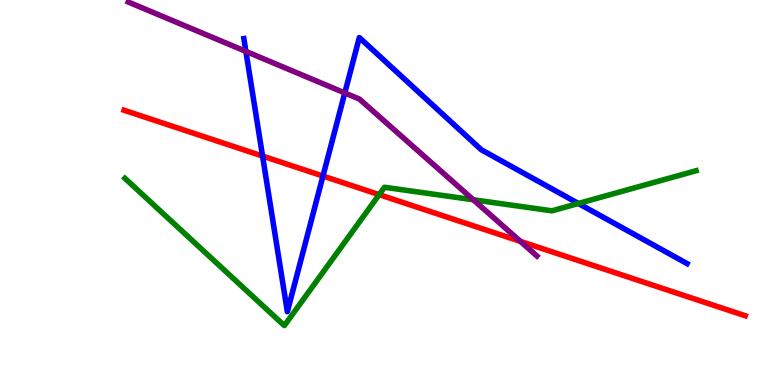[{'lines': ['blue', 'red'], 'intersections': [{'x': 3.39, 'y': 5.95}, {'x': 4.17, 'y': 5.43}]}, {'lines': ['green', 'red'], 'intersections': [{'x': 4.89, 'y': 4.94}]}, {'lines': ['purple', 'red'], 'intersections': [{'x': 6.71, 'y': 3.73}]}, {'lines': ['blue', 'green'], 'intersections': [{'x': 7.46, 'y': 4.71}]}, {'lines': ['blue', 'purple'], 'intersections': [{'x': 3.17, 'y': 8.66}, {'x': 4.45, 'y': 7.59}]}, {'lines': ['green', 'purple'], 'intersections': [{'x': 6.11, 'y': 4.81}]}]